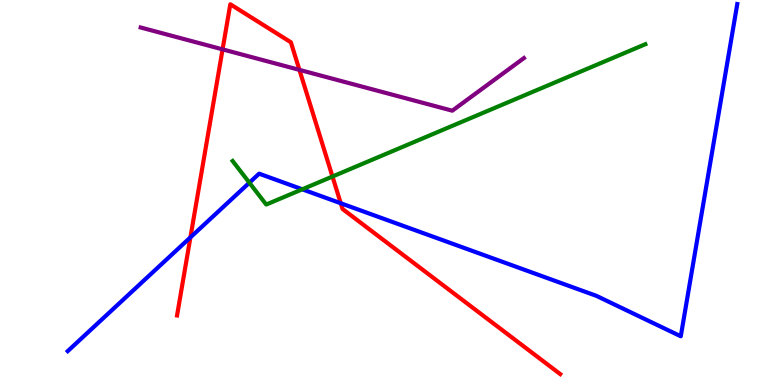[{'lines': ['blue', 'red'], 'intersections': [{'x': 2.46, 'y': 3.83}, {'x': 4.4, 'y': 4.72}]}, {'lines': ['green', 'red'], 'intersections': [{'x': 4.29, 'y': 5.41}]}, {'lines': ['purple', 'red'], 'intersections': [{'x': 2.87, 'y': 8.72}, {'x': 3.86, 'y': 8.18}]}, {'lines': ['blue', 'green'], 'intersections': [{'x': 3.22, 'y': 5.25}, {'x': 3.9, 'y': 5.08}]}, {'lines': ['blue', 'purple'], 'intersections': []}, {'lines': ['green', 'purple'], 'intersections': []}]